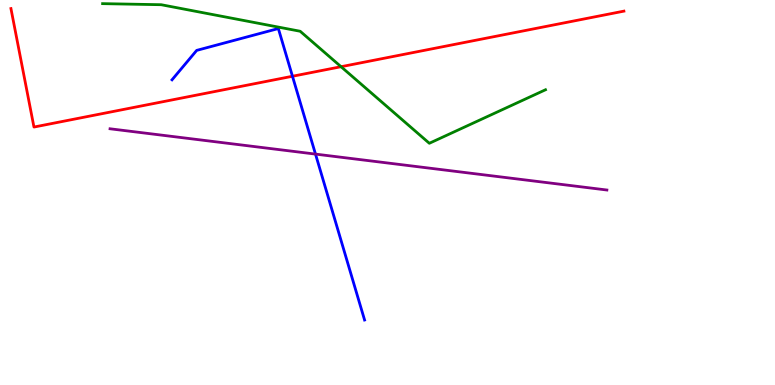[{'lines': ['blue', 'red'], 'intersections': [{'x': 3.77, 'y': 8.02}]}, {'lines': ['green', 'red'], 'intersections': [{'x': 4.4, 'y': 8.27}]}, {'lines': ['purple', 'red'], 'intersections': []}, {'lines': ['blue', 'green'], 'intersections': []}, {'lines': ['blue', 'purple'], 'intersections': [{'x': 4.07, 'y': 6.0}]}, {'lines': ['green', 'purple'], 'intersections': []}]